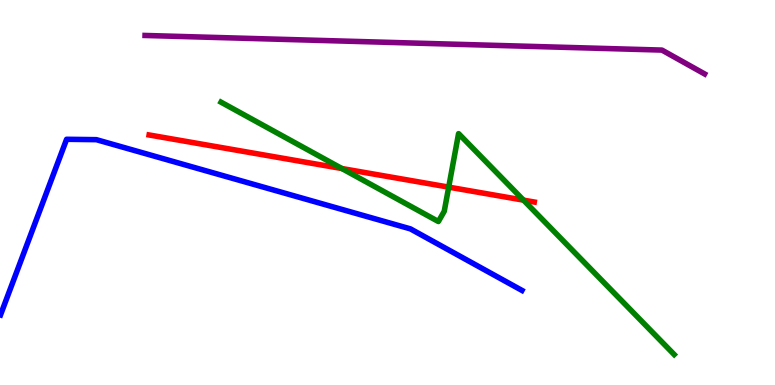[{'lines': ['blue', 'red'], 'intersections': []}, {'lines': ['green', 'red'], 'intersections': [{'x': 4.41, 'y': 5.62}, {'x': 5.79, 'y': 5.14}, {'x': 6.76, 'y': 4.8}]}, {'lines': ['purple', 'red'], 'intersections': []}, {'lines': ['blue', 'green'], 'intersections': []}, {'lines': ['blue', 'purple'], 'intersections': []}, {'lines': ['green', 'purple'], 'intersections': []}]